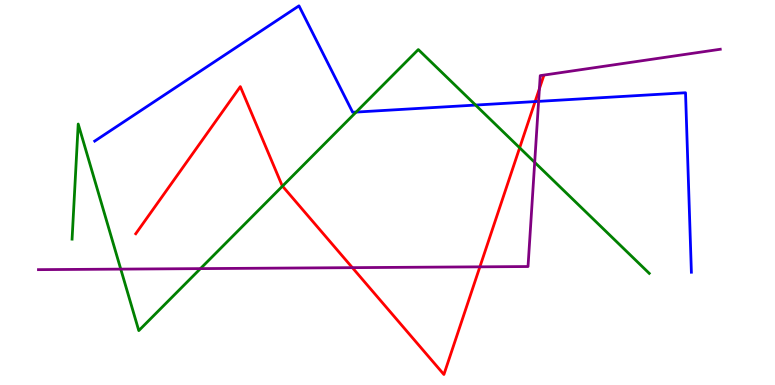[{'lines': ['blue', 'red'], 'intersections': [{'x': 6.9, 'y': 7.36}]}, {'lines': ['green', 'red'], 'intersections': [{'x': 3.65, 'y': 5.17}, {'x': 6.71, 'y': 6.16}]}, {'lines': ['purple', 'red'], 'intersections': [{'x': 4.55, 'y': 3.05}, {'x': 6.19, 'y': 3.07}, {'x': 6.96, 'y': 7.7}]}, {'lines': ['blue', 'green'], 'intersections': [{'x': 4.6, 'y': 7.09}, {'x': 6.14, 'y': 7.27}]}, {'lines': ['blue', 'purple'], 'intersections': [{'x': 6.95, 'y': 7.37}]}, {'lines': ['green', 'purple'], 'intersections': [{'x': 1.56, 'y': 3.01}, {'x': 2.59, 'y': 3.02}, {'x': 6.9, 'y': 5.78}]}]